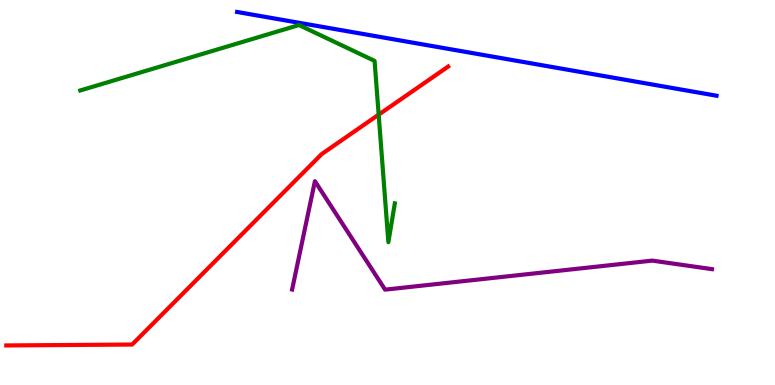[{'lines': ['blue', 'red'], 'intersections': []}, {'lines': ['green', 'red'], 'intersections': [{'x': 4.89, 'y': 7.02}]}, {'lines': ['purple', 'red'], 'intersections': []}, {'lines': ['blue', 'green'], 'intersections': []}, {'lines': ['blue', 'purple'], 'intersections': []}, {'lines': ['green', 'purple'], 'intersections': []}]